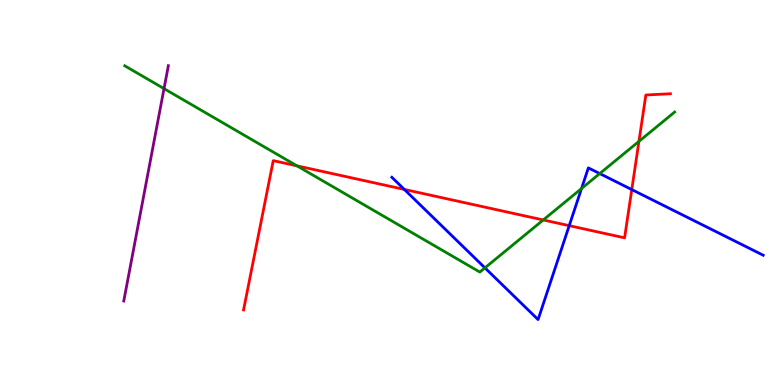[{'lines': ['blue', 'red'], 'intersections': [{'x': 5.22, 'y': 5.08}, {'x': 7.34, 'y': 4.14}, {'x': 8.15, 'y': 5.08}]}, {'lines': ['green', 'red'], 'intersections': [{'x': 3.83, 'y': 5.69}, {'x': 7.01, 'y': 4.29}, {'x': 8.24, 'y': 6.33}]}, {'lines': ['purple', 'red'], 'intersections': []}, {'lines': ['blue', 'green'], 'intersections': [{'x': 6.26, 'y': 3.04}, {'x': 7.5, 'y': 5.1}, {'x': 7.74, 'y': 5.49}]}, {'lines': ['blue', 'purple'], 'intersections': []}, {'lines': ['green', 'purple'], 'intersections': [{'x': 2.12, 'y': 7.7}]}]